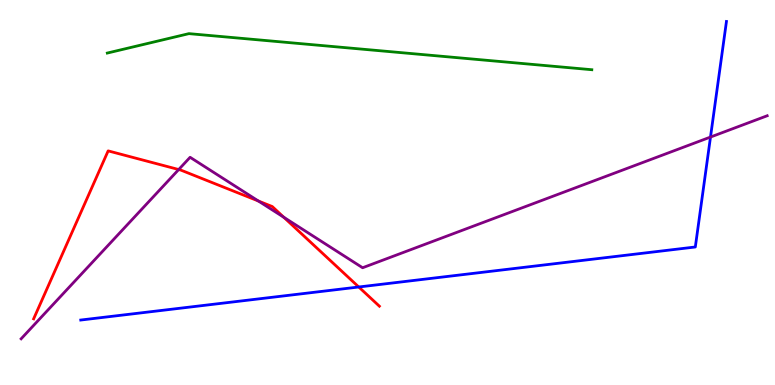[{'lines': ['blue', 'red'], 'intersections': [{'x': 4.63, 'y': 2.55}]}, {'lines': ['green', 'red'], 'intersections': []}, {'lines': ['purple', 'red'], 'intersections': [{'x': 2.31, 'y': 5.6}, {'x': 3.33, 'y': 4.78}, {'x': 3.66, 'y': 4.36}]}, {'lines': ['blue', 'green'], 'intersections': []}, {'lines': ['blue', 'purple'], 'intersections': [{'x': 9.17, 'y': 6.44}]}, {'lines': ['green', 'purple'], 'intersections': []}]